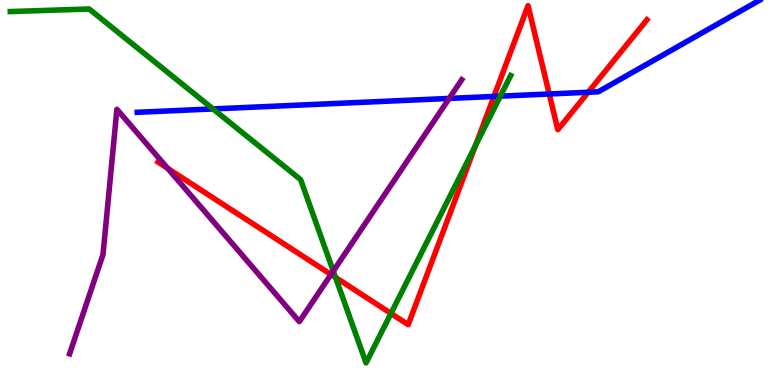[{'lines': ['blue', 'red'], 'intersections': [{'x': 6.37, 'y': 7.5}, {'x': 7.09, 'y': 7.56}, {'x': 7.59, 'y': 7.6}]}, {'lines': ['green', 'red'], 'intersections': [{'x': 4.33, 'y': 2.79}, {'x': 5.04, 'y': 1.86}, {'x': 6.14, 'y': 6.22}]}, {'lines': ['purple', 'red'], 'intersections': [{'x': 2.16, 'y': 5.63}, {'x': 4.27, 'y': 2.87}]}, {'lines': ['blue', 'green'], 'intersections': [{'x': 2.75, 'y': 7.17}, {'x': 6.46, 'y': 7.5}]}, {'lines': ['blue', 'purple'], 'intersections': [{'x': 5.8, 'y': 7.44}]}, {'lines': ['green', 'purple'], 'intersections': [{'x': 4.3, 'y': 2.96}]}]